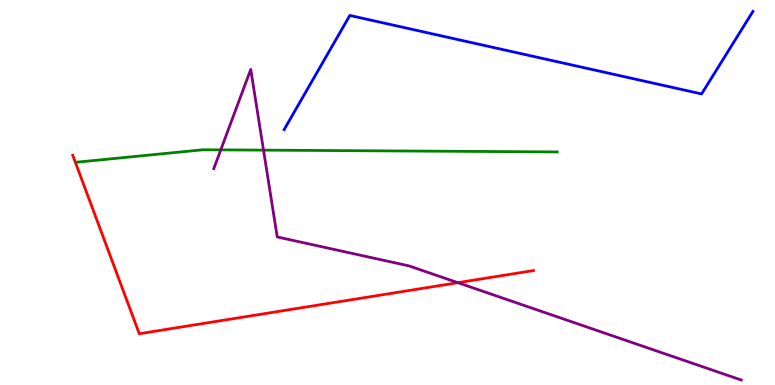[{'lines': ['blue', 'red'], 'intersections': []}, {'lines': ['green', 'red'], 'intersections': []}, {'lines': ['purple', 'red'], 'intersections': [{'x': 5.91, 'y': 2.66}]}, {'lines': ['blue', 'green'], 'intersections': []}, {'lines': ['blue', 'purple'], 'intersections': []}, {'lines': ['green', 'purple'], 'intersections': [{'x': 2.85, 'y': 6.11}, {'x': 3.4, 'y': 6.1}]}]